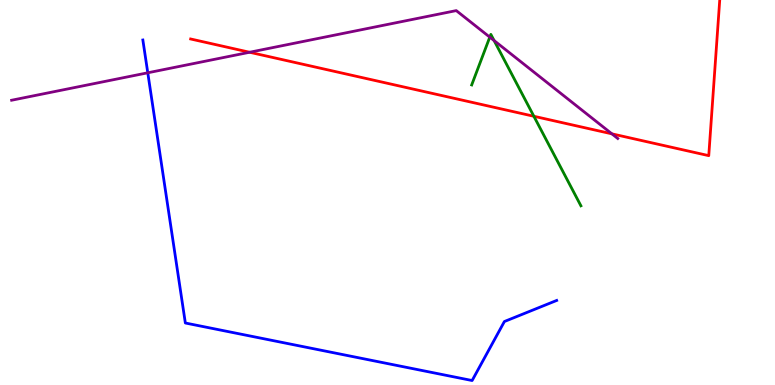[{'lines': ['blue', 'red'], 'intersections': []}, {'lines': ['green', 'red'], 'intersections': [{'x': 6.89, 'y': 6.98}]}, {'lines': ['purple', 'red'], 'intersections': [{'x': 3.22, 'y': 8.64}, {'x': 7.9, 'y': 6.52}]}, {'lines': ['blue', 'green'], 'intersections': []}, {'lines': ['blue', 'purple'], 'intersections': [{'x': 1.91, 'y': 8.11}]}, {'lines': ['green', 'purple'], 'intersections': [{'x': 6.32, 'y': 9.04}, {'x': 6.38, 'y': 8.95}]}]